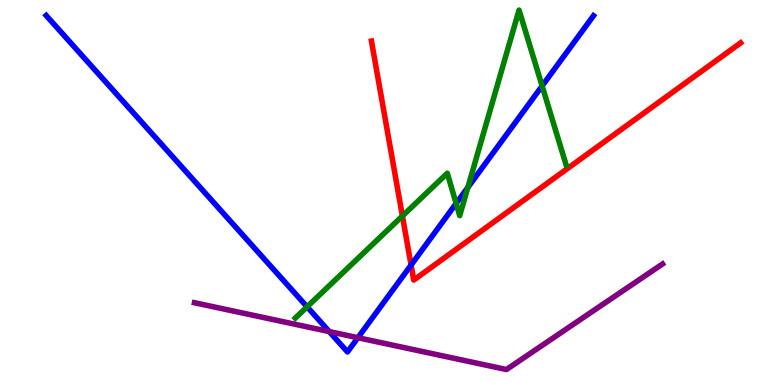[{'lines': ['blue', 'red'], 'intersections': [{'x': 5.3, 'y': 3.12}]}, {'lines': ['green', 'red'], 'intersections': [{'x': 5.19, 'y': 4.39}]}, {'lines': ['purple', 'red'], 'intersections': []}, {'lines': ['blue', 'green'], 'intersections': [{'x': 3.96, 'y': 2.03}, {'x': 5.89, 'y': 4.72}, {'x': 6.04, 'y': 5.13}, {'x': 6.99, 'y': 7.77}]}, {'lines': ['blue', 'purple'], 'intersections': [{'x': 4.25, 'y': 1.39}, {'x': 4.62, 'y': 1.23}]}, {'lines': ['green', 'purple'], 'intersections': []}]